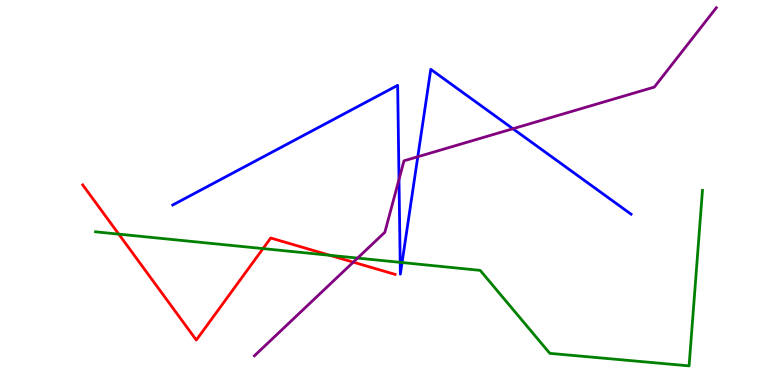[{'lines': ['blue', 'red'], 'intersections': []}, {'lines': ['green', 'red'], 'intersections': [{'x': 1.53, 'y': 3.92}, {'x': 3.39, 'y': 3.54}, {'x': 4.26, 'y': 3.37}]}, {'lines': ['purple', 'red'], 'intersections': [{'x': 4.56, 'y': 3.19}]}, {'lines': ['blue', 'green'], 'intersections': [{'x': 5.16, 'y': 3.19}, {'x': 5.19, 'y': 3.18}]}, {'lines': ['blue', 'purple'], 'intersections': [{'x': 5.15, 'y': 5.34}, {'x': 5.39, 'y': 5.93}, {'x': 6.62, 'y': 6.66}]}, {'lines': ['green', 'purple'], 'intersections': [{'x': 4.61, 'y': 3.3}]}]